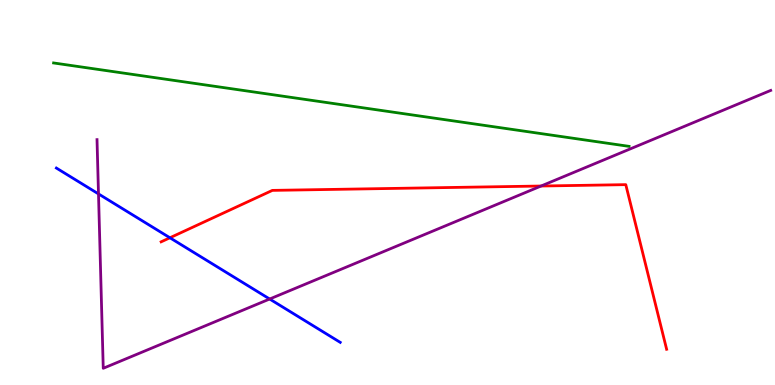[{'lines': ['blue', 'red'], 'intersections': [{'x': 2.19, 'y': 3.82}]}, {'lines': ['green', 'red'], 'intersections': []}, {'lines': ['purple', 'red'], 'intersections': [{'x': 6.98, 'y': 5.17}]}, {'lines': ['blue', 'green'], 'intersections': []}, {'lines': ['blue', 'purple'], 'intersections': [{'x': 1.27, 'y': 4.96}, {'x': 3.48, 'y': 2.23}]}, {'lines': ['green', 'purple'], 'intersections': []}]